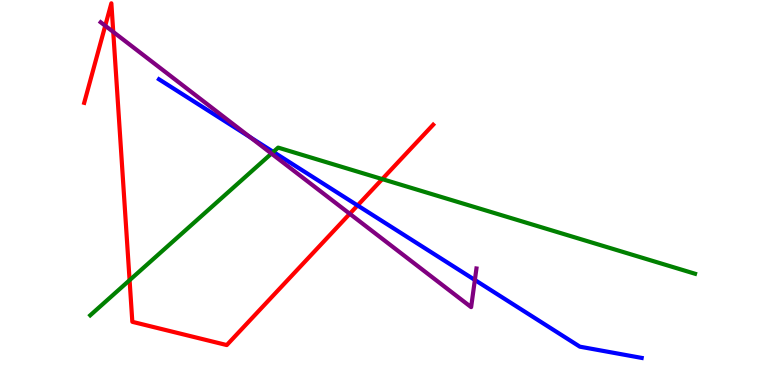[{'lines': ['blue', 'red'], 'intersections': [{'x': 4.61, 'y': 4.66}]}, {'lines': ['green', 'red'], 'intersections': [{'x': 1.67, 'y': 2.72}, {'x': 4.93, 'y': 5.35}]}, {'lines': ['purple', 'red'], 'intersections': [{'x': 1.36, 'y': 9.33}, {'x': 1.46, 'y': 9.17}, {'x': 4.51, 'y': 4.45}]}, {'lines': ['blue', 'green'], 'intersections': [{'x': 3.53, 'y': 6.05}]}, {'lines': ['blue', 'purple'], 'intersections': [{'x': 3.23, 'y': 6.43}, {'x': 6.13, 'y': 2.73}]}, {'lines': ['green', 'purple'], 'intersections': [{'x': 3.5, 'y': 6.01}]}]